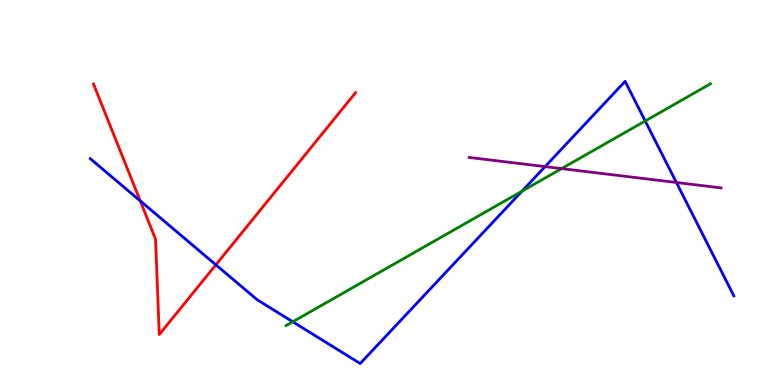[{'lines': ['blue', 'red'], 'intersections': [{'x': 1.81, 'y': 4.78}, {'x': 2.79, 'y': 3.12}]}, {'lines': ['green', 'red'], 'intersections': []}, {'lines': ['purple', 'red'], 'intersections': []}, {'lines': ['blue', 'green'], 'intersections': [{'x': 3.78, 'y': 1.64}, {'x': 6.74, 'y': 5.04}, {'x': 8.33, 'y': 6.86}]}, {'lines': ['blue', 'purple'], 'intersections': [{'x': 7.03, 'y': 5.67}, {'x': 8.73, 'y': 5.26}]}, {'lines': ['green', 'purple'], 'intersections': [{'x': 7.25, 'y': 5.62}]}]